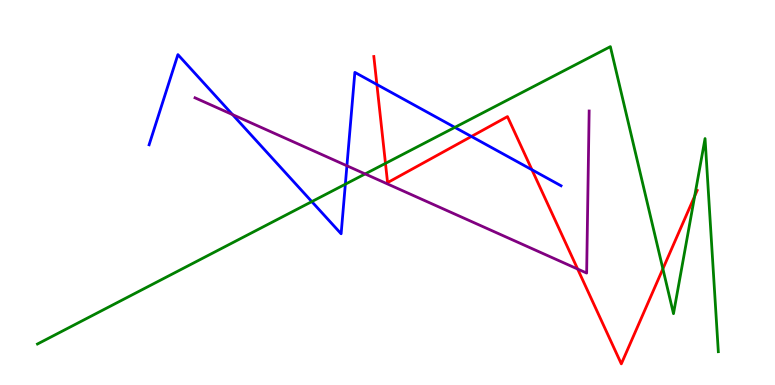[{'lines': ['blue', 'red'], 'intersections': [{'x': 4.86, 'y': 7.81}, {'x': 6.08, 'y': 6.46}, {'x': 6.86, 'y': 5.59}]}, {'lines': ['green', 'red'], 'intersections': [{'x': 4.97, 'y': 5.76}, {'x': 8.55, 'y': 3.02}, {'x': 8.96, 'y': 4.91}]}, {'lines': ['purple', 'red'], 'intersections': [{'x': 7.45, 'y': 3.01}]}, {'lines': ['blue', 'green'], 'intersections': [{'x': 4.02, 'y': 4.76}, {'x': 4.46, 'y': 5.22}, {'x': 5.87, 'y': 6.69}]}, {'lines': ['blue', 'purple'], 'intersections': [{'x': 3.0, 'y': 7.02}, {'x': 4.48, 'y': 5.69}]}, {'lines': ['green', 'purple'], 'intersections': [{'x': 4.71, 'y': 5.48}]}]